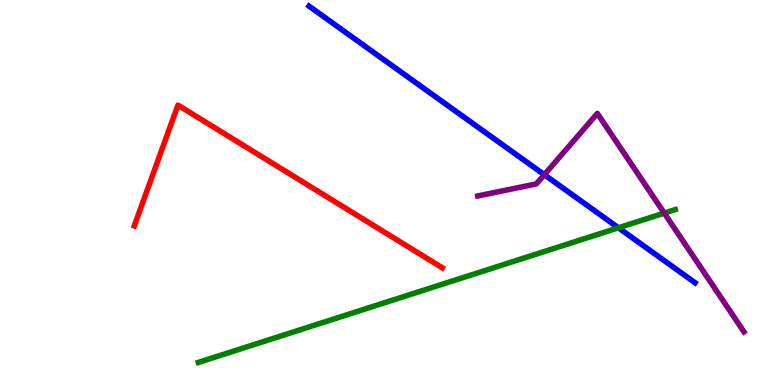[{'lines': ['blue', 'red'], 'intersections': []}, {'lines': ['green', 'red'], 'intersections': []}, {'lines': ['purple', 'red'], 'intersections': []}, {'lines': ['blue', 'green'], 'intersections': [{'x': 7.98, 'y': 4.08}]}, {'lines': ['blue', 'purple'], 'intersections': [{'x': 7.02, 'y': 5.46}]}, {'lines': ['green', 'purple'], 'intersections': [{'x': 8.57, 'y': 4.46}]}]